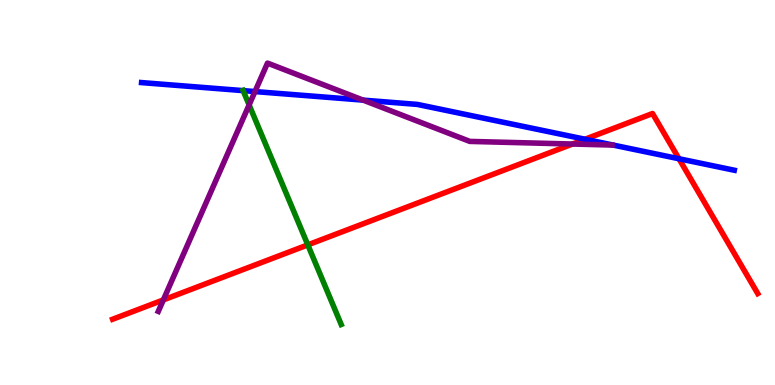[{'lines': ['blue', 'red'], 'intersections': [{'x': 7.55, 'y': 6.38}, {'x': 8.76, 'y': 5.88}]}, {'lines': ['green', 'red'], 'intersections': [{'x': 3.97, 'y': 3.64}]}, {'lines': ['purple', 'red'], 'intersections': [{'x': 2.11, 'y': 2.21}, {'x': 7.39, 'y': 6.26}]}, {'lines': ['blue', 'green'], 'intersections': [{'x': 3.14, 'y': 7.65}]}, {'lines': ['blue', 'purple'], 'intersections': [{'x': 3.29, 'y': 7.62}, {'x': 4.69, 'y': 7.4}]}, {'lines': ['green', 'purple'], 'intersections': [{'x': 3.21, 'y': 7.28}]}]